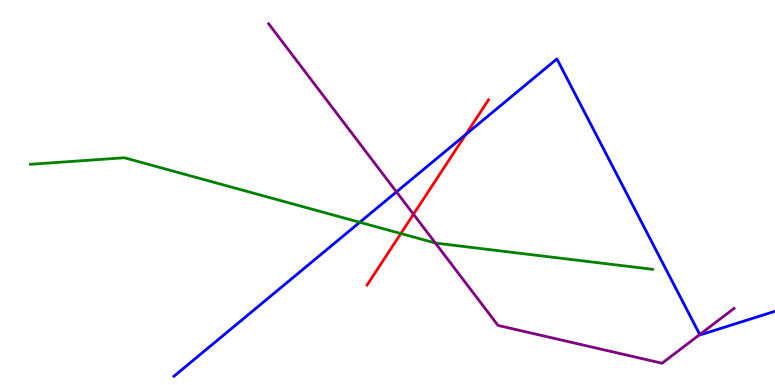[{'lines': ['blue', 'red'], 'intersections': [{'x': 6.01, 'y': 6.51}]}, {'lines': ['green', 'red'], 'intersections': [{'x': 5.17, 'y': 3.93}]}, {'lines': ['purple', 'red'], 'intersections': [{'x': 5.34, 'y': 4.43}]}, {'lines': ['blue', 'green'], 'intersections': [{'x': 4.64, 'y': 4.23}]}, {'lines': ['blue', 'purple'], 'intersections': [{'x': 5.12, 'y': 5.02}, {'x': 9.03, 'y': 1.31}]}, {'lines': ['green', 'purple'], 'intersections': [{'x': 5.62, 'y': 3.69}]}]